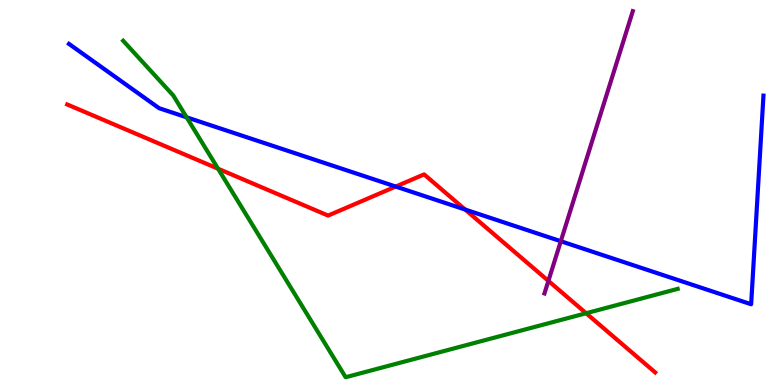[{'lines': ['blue', 'red'], 'intersections': [{'x': 5.11, 'y': 5.15}, {'x': 6.0, 'y': 4.56}]}, {'lines': ['green', 'red'], 'intersections': [{'x': 2.81, 'y': 5.62}, {'x': 7.56, 'y': 1.86}]}, {'lines': ['purple', 'red'], 'intersections': [{'x': 7.08, 'y': 2.7}]}, {'lines': ['blue', 'green'], 'intersections': [{'x': 2.41, 'y': 6.95}]}, {'lines': ['blue', 'purple'], 'intersections': [{'x': 7.24, 'y': 3.73}]}, {'lines': ['green', 'purple'], 'intersections': []}]